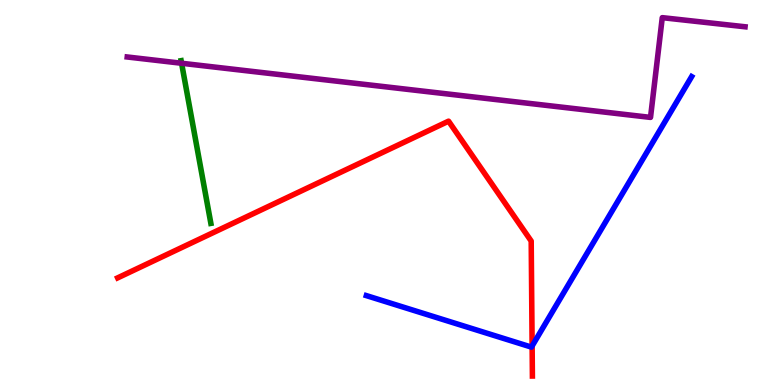[{'lines': ['blue', 'red'], 'intersections': [{'x': 6.87, 'y': 1.01}]}, {'lines': ['green', 'red'], 'intersections': []}, {'lines': ['purple', 'red'], 'intersections': []}, {'lines': ['blue', 'green'], 'intersections': []}, {'lines': ['blue', 'purple'], 'intersections': []}, {'lines': ['green', 'purple'], 'intersections': [{'x': 2.34, 'y': 8.36}]}]